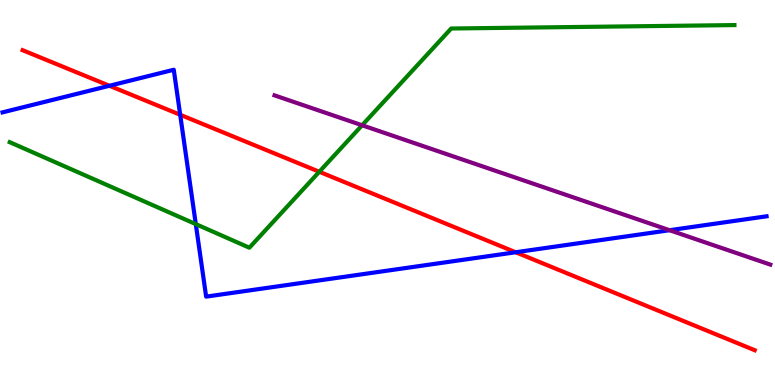[{'lines': ['blue', 'red'], 'intersections': [{'x': 1.41, 'y': 7.77}, {'x': 2.33, 'y': 7.02}, {'x': 6.65, 'y': 3.45}]}, {'lines': ['green', 'red'], 'intersections': [{'x': 4.12, 'y': 5.54}]}, {'lines': ['purple', 'red'], 'intersections': []}, {'lines': ['blue', 'green'], 'intersections': [{'x': 2.53, 'y': 4.18}]}, {'lines': ['blue', 'purple'], 'intersections': [{'x': 8.64, 'y': 4.02}]}, {'lines': ['green', 'purple'], 'intersections': [{'x': 4.67, 'y': 6.75}]}]